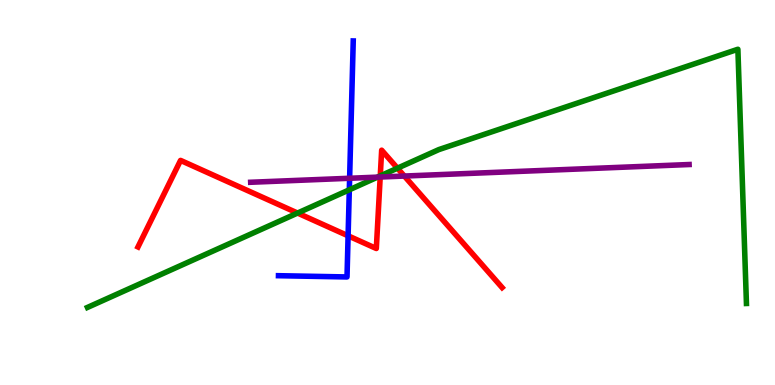[{'lines': ['blue', 'red'], 'intersections': [{'x': 4.49, 'y': 3.88}]}, {'lines': ['green', 'red'], 'intersections': [{'x': 3.84, 'y': 4.47}, {'x': 4.91, 'y': 5.43}, {'x': 5.13, 'y': 5.63}]}, {'lines': ['purple', 'red'], 'intersections': [{'x': 4.91, 'y': 5.4}, {'x': 5.22, 'y': 5.43}]}, {'lines': ['blue', 'green'], 'intersections': [{'x': 4.51, 'y': 5.07}]}, {'lines': ['blue', 'purple'], 'intersections': [{'x': 4.51, 'y': 5.37}]}, {'lines': ['green', 'purple'], 'intersections': [{'x': 4.87, 'y': 5.4}]}]